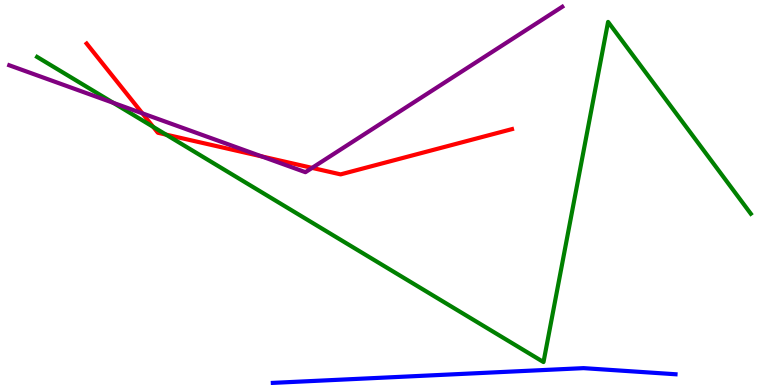[{'lines': ['blue', 'red'], 'intersections': []}, {'lines': ['green', 'red'], 'intersections': [{'x': 1.98, 'y': 6.7}, {'x': 2.14, 'y': 6.5}]}, {'lines': ['purple', 'red'], 'intersections': [{'x': 1.84, 'y': 7.06}, {'x': 3.38, 'y': 5.94}, {'x': 4.03, 'y': 5.64}]}, {'lines': ['blue', 'green'], 'intersections': []}, {'lines': ['blue', 'purple'], 'intersections': []}, {'lines': ['green', 'purple'], 'intersections': [{'x': 1.46, 'y': 7.33}]}]